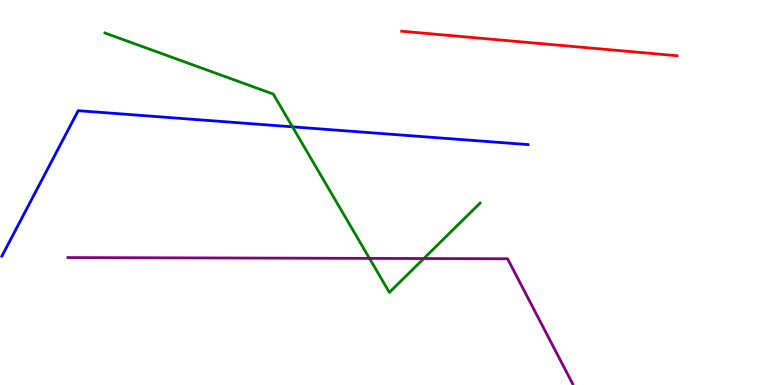[{'lines': ['blue', 'red'], 'intersections': []}, {'lines': ['green', 'red'], 'intersections': []}, {'lines': ['purple', 'red'], 'intersections': []}, {'lines': ['blue', 'green'], 'intersections': [{'x': 3.77, 'y': 6.71}]}, {'lines': ['blue', 'purple'], 'intersections': []}, {'lines': ['green', 'purple'], 'intersections': [{'x': 4.77, 'y': 3.29}, {'x': 5.47, 'y': 3.28}]}]